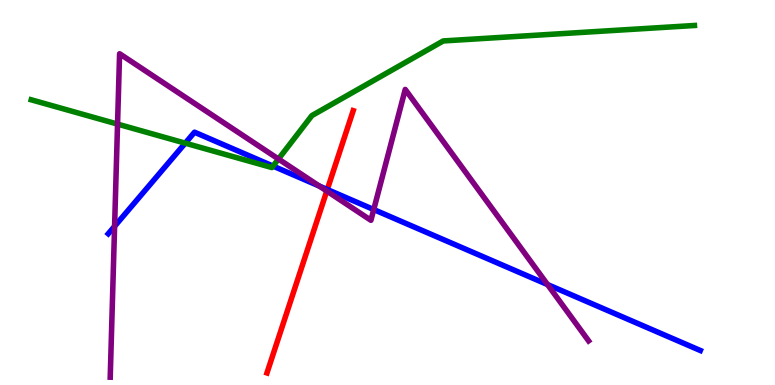[{'lines': ['blue', 'red'], 'intersections': [{'x': 4.22, 'y': 5.08}]}, {'lines': ['green', 'red'], 'intersections': []}, {'lines': ['purple', 'red'], 'intersections': [{'x': 4.22, 'y': 5.04}]}, {'lines': ['blue', 'green'], 'intersections': [{'x': 2.39, 'y': 6.28}, {'x': 3.52, 'y': 5.69}]}, {'lines': ['blue', 'purple'], 'intersections': [{'x': 1.48, 'y': 4.12}, {'x': 4.12, 'y': 5.17}, {'x': 4.82, 'y': 4.56}, {'x': 7.06, 'y': 2.61}]}, {'lines': ['green', 'purple'], 'intersections': [{'x': 1.52, 'y': 6.78}, {'x': 3.59, 'y': 5.87}]}]